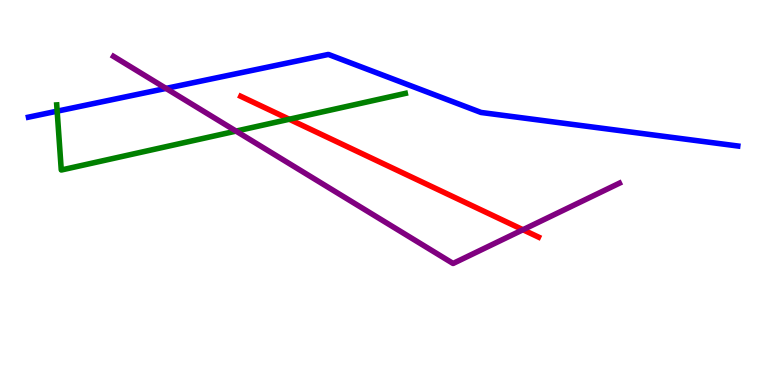[{'lines': ['blue', 'red'], 'intersections': []}, {'lines': ['green', 'red'], 'intersections': [{'x': 3.73, 'y': 6.9}]}, {'lines': ['purple', 'red'], 'intersections': [{'x': 6.75, 'y': 4.03}]}, {'lines': ['blue', 'green'], 'intersections': [{'x': 0.738, 'y': 7.11}]}, {'lines': ['blue', 'purple'], 'intersections': [{'x': 2.14, 'y': 7.7}]}, {'lines': ['green', 'purple'], 'intersections': [{'x': 3.05, 'y': 6.59}]}]